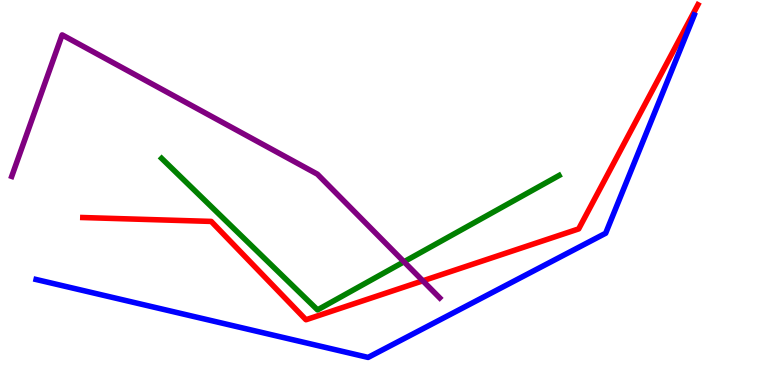[{'lines': ['blue', 'red'], 'intersections': []}, {'lines': ['green', 'red'], 'intersections': []}, {'lines': ['purple', 'red'], 'intersections': [{'x': 5.46, 'y': 2.71}]}, {'lines': ['blue', 'green'], 'intersections': []}, {'lines': ['blue', 'purple'], 'intersections': []}, {'lines': ['green', 'purple'], 'intersections': [{'x': 5.21, 'y': 3.2}]}]